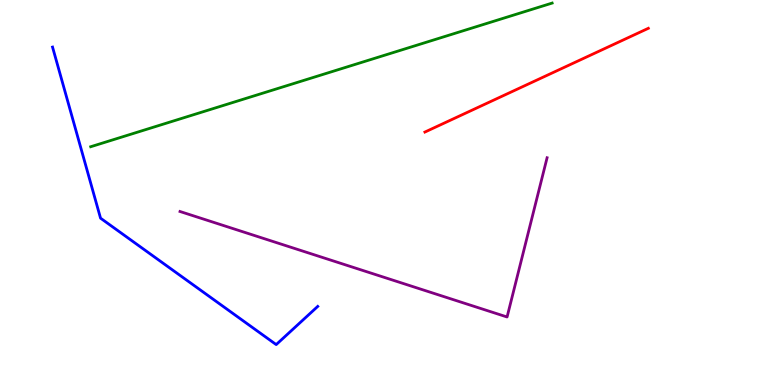[{'lines': ['blue', 'red'], 'intersections': []}, {'lines': ['green', 'red'], 'intersections': []}, {'lines': ['purple', 'red'], 'intersections': []}, {'lines': ['blue', 'green'], 'intersections': []}, {'lines': ['blue', 'purple'], 'intersections': []}, {'lines': ['green', 'purple'], 'intersections': []}]